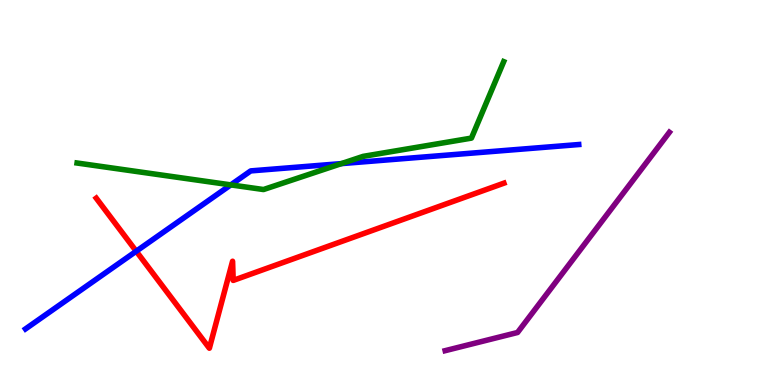[{'lines': ['blue', 'red'], 'intersections': [{'x': 1.76, 'y': 3.47}]}, {'lines': ['green', 'red'], 'intersections': []}, {'lines': ['purple', 'red'], 'intersections': []}, {'lines': ['blue', 'green'], 'intersections': [{'x': 2.98, 'y': 5.2}, {'x': 4.41, 'y': 5.75}]}, {'lines': ['blue', 'purple'], 'intersections': []}, {'lines': ['green', 'purple'], 'intersections': []}]